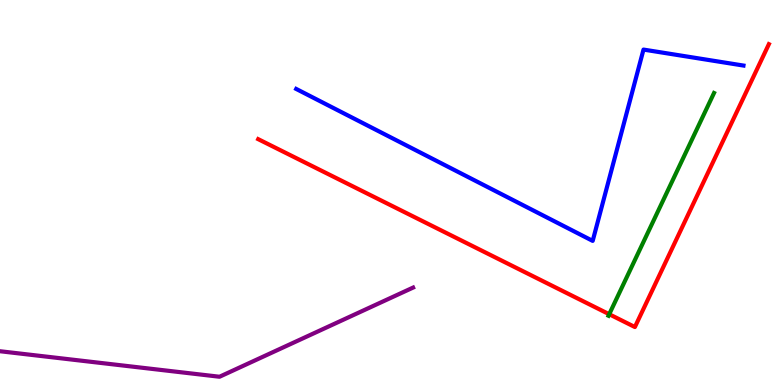[{'lines': ['blue', 'red'], 'intersections': []}, {'lines': ['green', 'red'], 'intersections': [{'x': 7.86, 'y': 1.84}]}, {'lines': ['purple', 'red'], 'intersections': []}, {'lines': ['blue', 'green'], 'intersections': []}, {'lines': ['blue', 'purple'], 'intersections': []}, {'lines': ['green', 'purple'], 'intersections': []}]